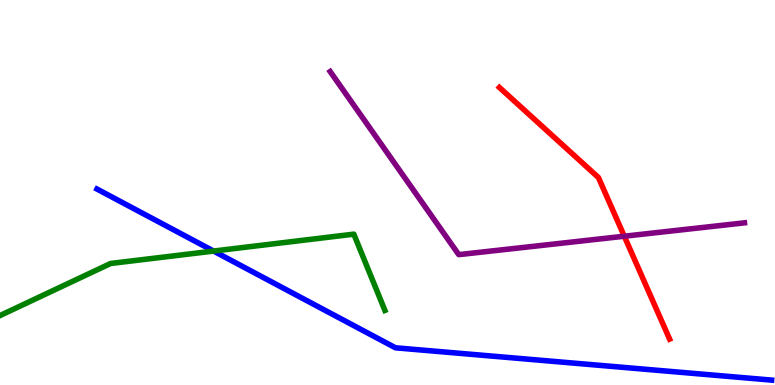[{'lines': ['blue', 'red'], 'intersections': []}, {'lines': ['green', 'red'], 'intersections': []}, {'lines': ['purple', 'red'], 'intersections': [{'x': 8.06, 'y': 3.86}]}, {'lines': ['blue', 'green'], 'intersections': [{'x': 2.76, 'y': 3.48}]}, {'lines': ['blue', 'purple'], 'intersections': []}, {'lines': ['green', 'purple'], 'intersections': []}]